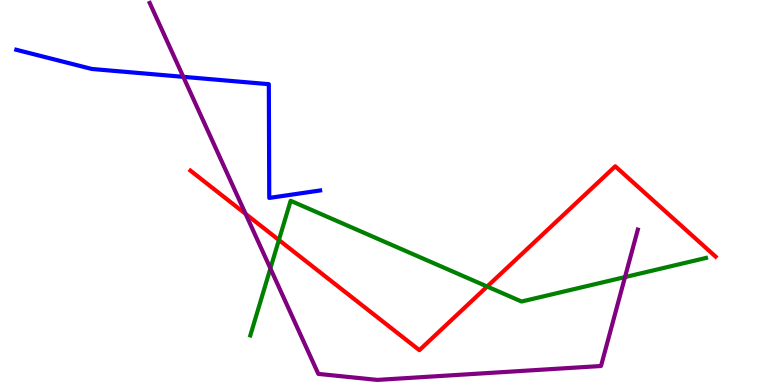[{'lines': ['blue', 'red'], 'intersections': []}, {'lines': ['green', 'red'], 'intersections': [{'x': 3.6, 'y': 3.77}, {'x': 6.29, 'y': 2.56}]}, {'lines': ['purple', 'red'], 'intersections': [{'x': 3.17, 'y': 4.44}]}, {'lines': ['blue', 'green'], 'intersections': []}, {'lines': ['blue', 'purple'], 'intersections': [{'x': 2.37, 'y': 8.0}]}, {'lines': ['green', 'purple'], 'intersections': [{'x': 3.49, 'y': 3.03}, {'x': 8.06, 'y': 2.8}]}]